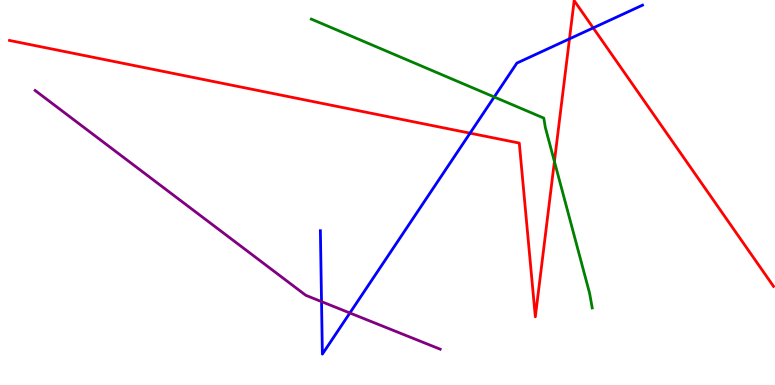[{'lines': ['blue', 'red'], 'intersections': [{'x': 6.07, 'y': 6.54}, {'x': 7.35, 'y': 8.99}, {'x': 7.65, 'y': 9.28}]}, {'lines': ['green', 'red'], 'intersections': [{'x': 7.15, 'y': 5.81}]}, {'lines': ['purple', 'red'], 'intersections': []}, {'lines': ['blue', 'green'], 'intersections': [{'x': 6.38, 'y': 7.48}]}, {'lines': ['blue', 'purple'], 'intersections': [{'x': 4.15, 'y': 2.17}, {'x': 4.51, 'y': 1.87}]}, {'lines': ['green', 'purple'], 'intersections': []}]